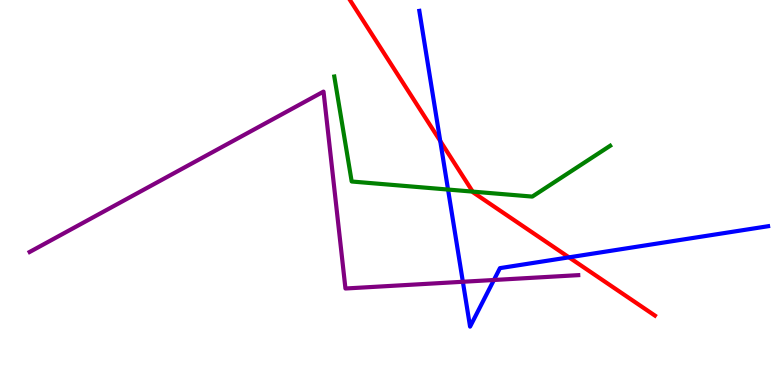[{'lines': ['blue', 'red'], 'intersections': [{'x': 5.68, 'y': 6.34}, {'x': 7.34, 'y': 3.32}]}, {'lines': ['green', 'red'], 'intersections': [{'x': 6.1, 'y': 5.02}]}, {'lines': ['purple', 'red'], 'intersections': []}, {'lines': ['blue', 'green'], 'intersections': [{'x': 5.78, 'y': 5.08}]}, {'lines': ['blue', 'purple'], 'intersections': [{'x': 5.97, 'y': 2.68}, {'x': 6.37, 'y': 2.73}]}, {'lines': ['green', 'purple'], 'intersections': []}]